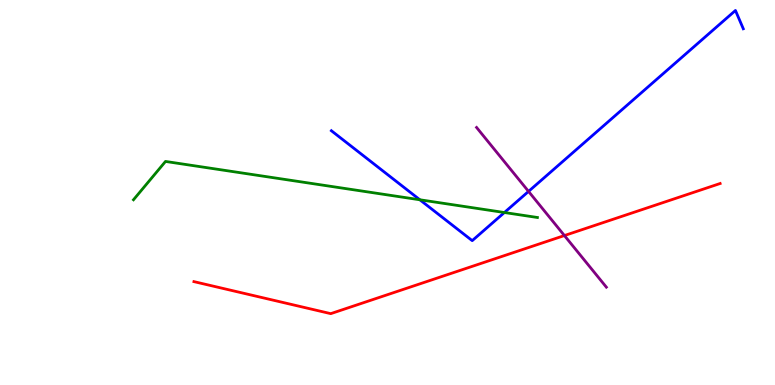[{'lines': ['blue', 'red'], 'intersections': []}, {'lines': ['green', 'red'], 'intersections': []}, {'lines': ['purple', 'red'], 'intersections': [{'x': 7.28, 'y': 3.88}]}, {'lines': ['blue', 'green'], 'intersections': [{'x': 5.42, 'y': 4.81}, {'x': 6.51, 'y': 4.48}]}, {'lines': ['blue', 'purple'], 'intersections': [{'x': 6.82, 'y': 5.03}]}, {'lines': ['green', 'purple'], 'intersections': []}]